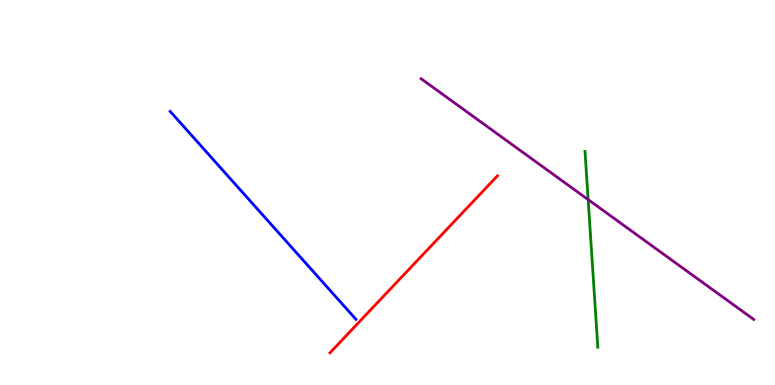[{'lines': ['blue', 'red'], 'intersections': []}, {'lines': ['green', 'red'], 'intersections': []}, {'lines': ['purple', 'red'], 'intersections': []}, {'lines': ['blue', 'green'], 'intersections': []}, {'lines': ['blue', 'purple'], 'intersections': []}, {'lines': ['green', 'purple'], 'intersections': [{'x': 7.59, 'y': 4.82}]}]